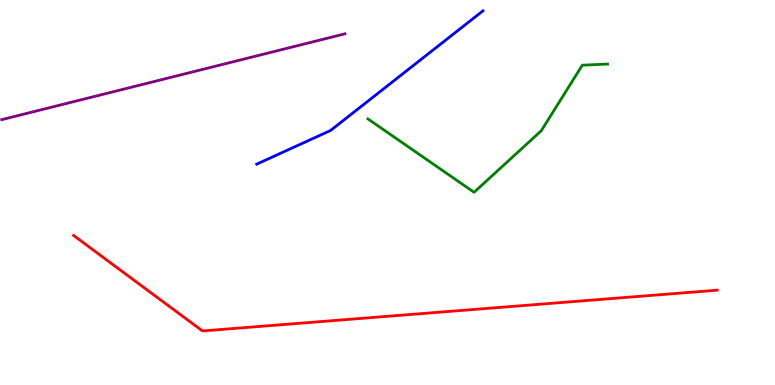[{'lines': ['blue', 'red'], 'intersections': []}, {'lines': ['green', 'red'], 'intersections': []}, {'lines': ['purple', 'red'], 'intersections': []}, {'lines': ['blue', 'green'], 'intersections': []}, {'lines': ['blue', 'purple'], 'intersections': []}, {'lines': ['green', 'purple'], 'intersections': []}]